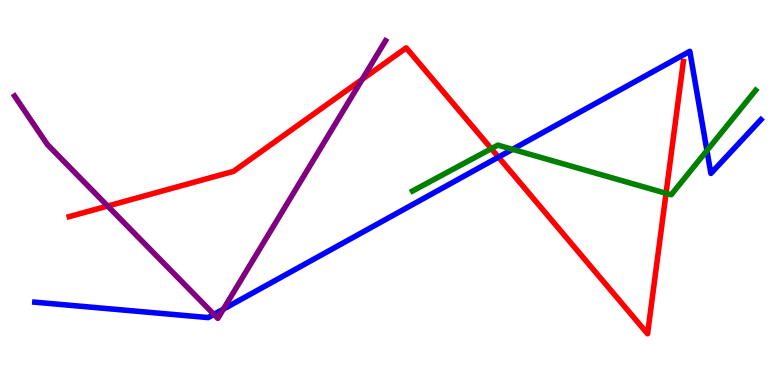[{'lines': ['blue', 'red'], 'intersections': [{'x': 6.43, 'y': 5.92}]}, {'lines': ['green', 'red'], 'intersections': [{'x': 6.34, 'y': 6.14}, {'x': 8.59, 'y': 4.98}]}, {'lines': ['purple', 'red'], 'intersections': [{'x': 1.39, 'y': 4.65}, {'x': 4.67, 'y': 7.94}]}, {'lines': ['blue', 'green'], 'intersections': [{'x': 6.61, 'y': 6.12}, {'x': 9.12, 'y': 6.09}]}, {'lines': ['blue', 'purple'], 'intersections': [{'x': 2.76, 'y': 1.83}, {'x': 2.88, 'y': 1.97}]}, {'lines': ['green', 'purple'], 'intersections': []}]